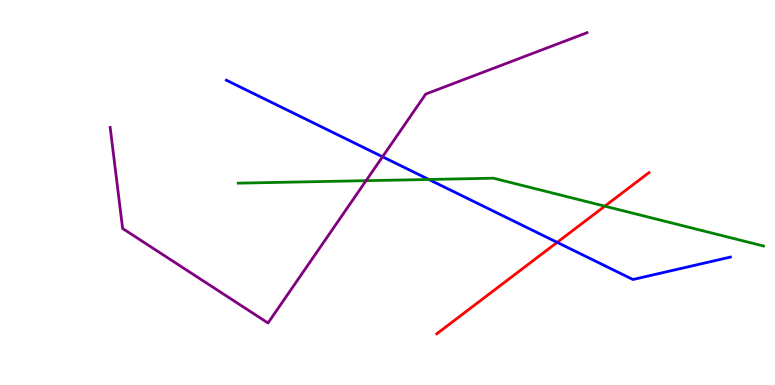[{'lines': ['blue', 'red'], 'intersections': [{'x': 7.19, 'y': 3.7}]}, {'lines': ['green', 'red'], 'intersections': [{'x': 7.8, 'y': 4.65}]}, {'lines': ['purple', 'red'], 'intersections': []}, {'lines': ['blue', 'green'], 'intersections': [{'x': 5.53, 'y': 5.34}]}, {'lines': ['blue', 'purple'], 'intersections': [{'x': 4.94, 'y': 5.93}]}, {'lines': ['green', 'purple'], 'intersections': [{'x': 4.72, 'y': 5.31}]}]